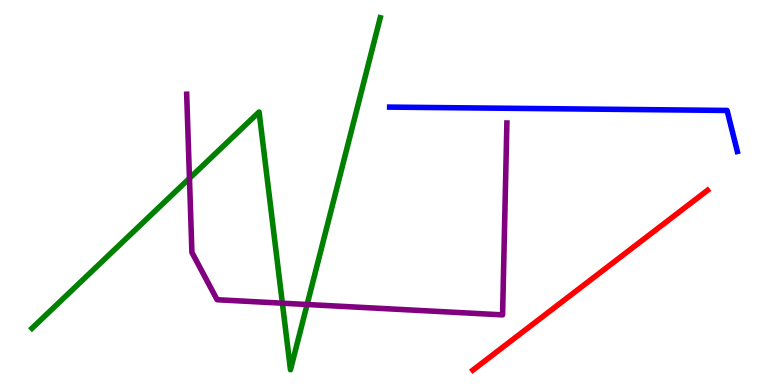[{'lines': ['blue', 'red'], 'intersections': []}, {'lines': ['green', 'red'], 'intersections': []}, {'lines': ['purple', 'red'], 'intersections': []}, {'lines': ['blue', 'green'], 'intersections': []}, {'lines': ['blue', 'purple'], 'intersections': []}, {'lines': ['green', 'purple'], 'intersections': [{'x': 2.44, 'y': 5.37}, {'x': 3.64, 'y': 2.13}, {'x': 3.96, 'y': 2.09}]}]